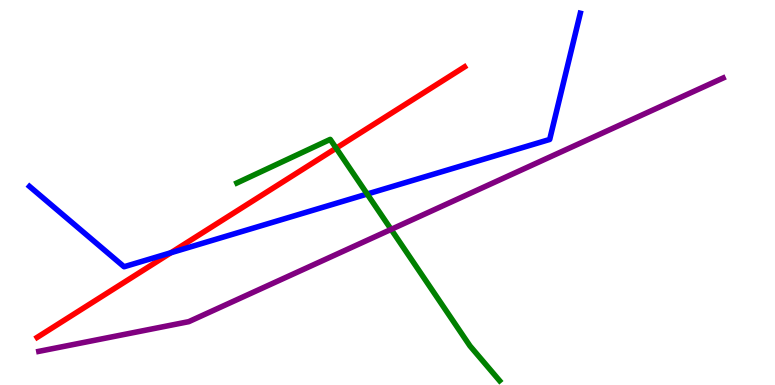[{'lines': ['blue', 'red'], 'intersections': [{'x': 2.21, 'y': 3.44}]}, {'lines': ['green', 'red'], 'intersections': [{'x': 4.34, 'y': 6.15}]}, {'lines': ['purple', 'red'], 'intersections': []}, {'lines': ['blue', 'green'], 'intersections': [{'x': 4.74, 'y': 4.96}]}, {'lines': ['blue', 'purple'], 'intersections': []}, {'lines': ['green', 'purple'], 'intersections': [{'x': 5.05, 'y': 4.04}]}]